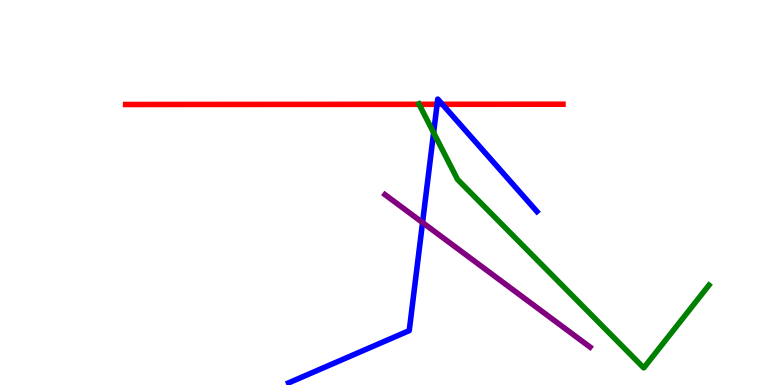[{'lines': ['blue', 'red'], 'intersections': [{'x': 5.64, 'y': 7.29}, {'x': 5.71, 'y': 7.29}]}, {'lines': ['green', 'red'], 'intersections': [{'x': 5.41, 'y': 7.29}]}, {'lines': ['purple', 'red'], 'intersections': []}, {'lines': ['blue', 'green'], 'intersections': [{'x': 5.59, 'y': 6.55}]}, {'lines': ['blue', 'purple'], 'intersections': [{'x': 5.45, 'y': 4.22}]}, {'lines': ['green', 'purple'], 'intersections': []}]